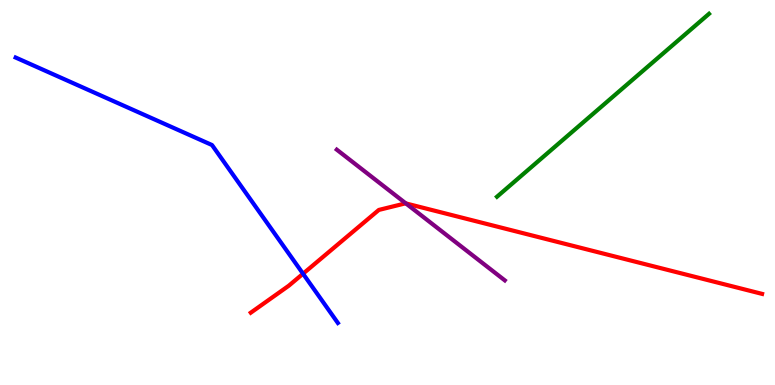[{'lines': ['blue', 'red'], 'intersections': [{'x': 3.91, 'y': 2.89}]}, {'lines': ['green', 'red'], 'intersections': []}, {'lines': ['purple', 'red'], 'intersections': [{'x': 5.24, 'y': 4.72}]}, {'lines': ['blue', 'green'], 'intersections': []}, {'lines': ['blue', 'purple'], 'intersections': []}, {'lines': ['green', 'purple'], 'intersections': []}]